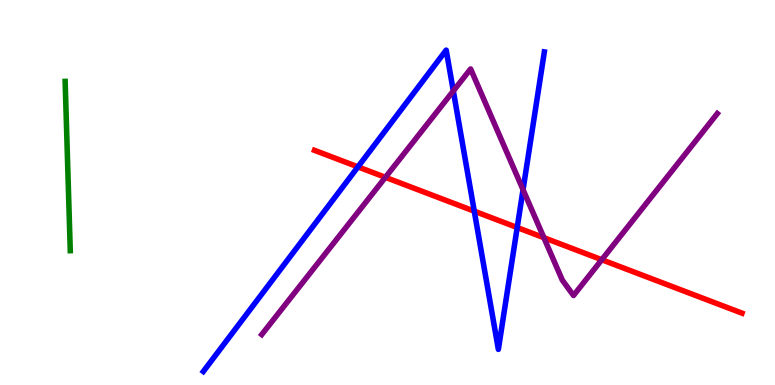[{'lines': ['blue', 'red'], 'intersections': [{'x': 4.62, 'y': 5.67}, {'x': 6.12, 'y': 4.51}, {'x': 6.67, 'y': 4.09}]}, {'lines': ['green', 'red'], 'intersections': []}, {'lines': ['purple', 'red'], 'intersections': [{'x': 4.97, 'y': 5.39}, {'x': 7.02, 'y': 3.83}, {'x': 7.76, 'y': 3.25}]}, {'lines': ['blue', 'green'], 'intersections': []}, {'lines': ['blue', 'purple'], 'intersections': [{'x': 5.85, 'y': 7.64}, {'x': 6.75, 'y': 5.07}]}, {'lines': ['green', 'purple'], 'intersections': []}]